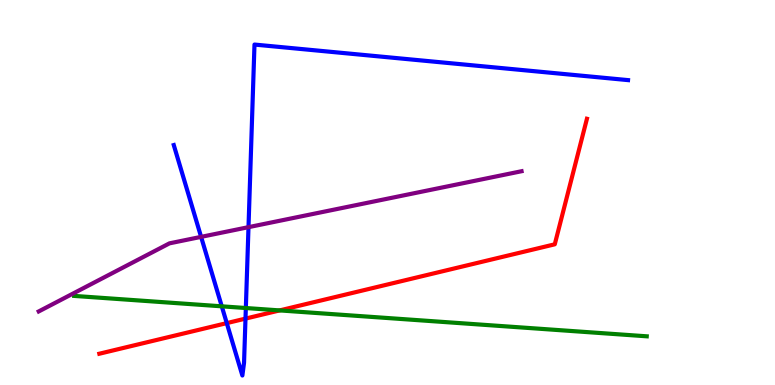[{'lines': ['blue', 'red'], 'intersections': [{'x': 2.93, 'y': 1.61}, {'x': 3.17, 'y': 1.72}]}, {'lines': ['green', 'red'], 'intersections': [{'x': 3.61, 'y': 1.94}]}, {'lines': ['purple', 'red'], 'intersections': []}, {'lines': ['blue', 'green'], 'intersections': [{'x': 2.86, 'y': 2.04}, {'x': 3.17, 'y': 2.0}]}, {'lines': ['blue', 'purple'], 'intersections': [{'x': 2.59, 'y': 3.85}, {'x': 3.21, 'y': 4.1}]}, {'lines': ['green', 'purple'], 'intersections': []}]